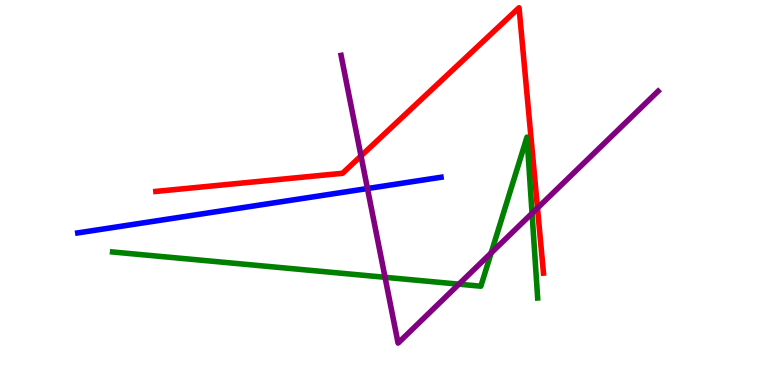[{'lines': ['blue', 'red'], 'intersections': []}, {'lines': ['green', 'red'], 'intersections': []}, {'lines': ['purple', 'red'], 'intersections': [{'x': 4.66, 'y': 5.95}, {'x': 6.94, 'y': 4.6}]}, {'lines': ['blue', 'green'], 'intersections': []}, {'lines': ['blue', 'purple'], 'intersections': [{'x': 4.74, 'y': 5.1}]}, {'lines': ['green', 'purple'], 'intersections': [{'x': 4.97, 'y': 2.8}, {'x': 5.92, 'y': 2.62}, {'x': 6.34, 'y': 3.43}, {'x': 6.87, 'y': 4.46}]}]